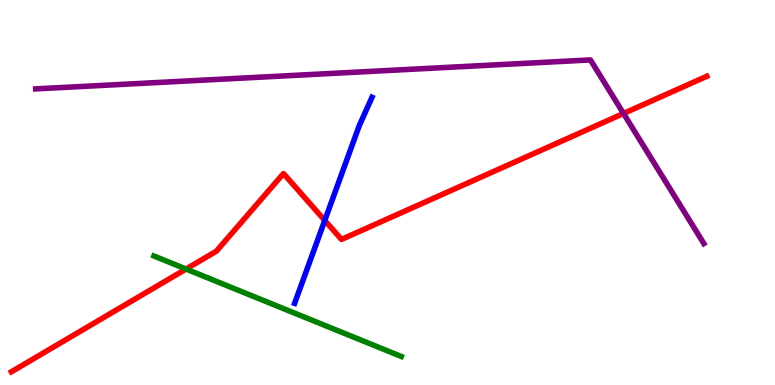[{'lines': ['blue', 'red'], 'intersections': [{'x': 4.19, 'y': 4.27}]}, {'lines': ['green', 'red'], 'intersections': [{'x': 2.4, 'y': 3.01}]}, {'lines': ['purple', 'red'], 'intersections': [{'x': 8.05, 'y': 7.05}]}, {'lines': ['blue', 'green'], 'intersections': []}, {'lines': ['blue', 'purple'], 'intersections': []}, {'lines': ['green', 'purple'], 'intersections': []}]